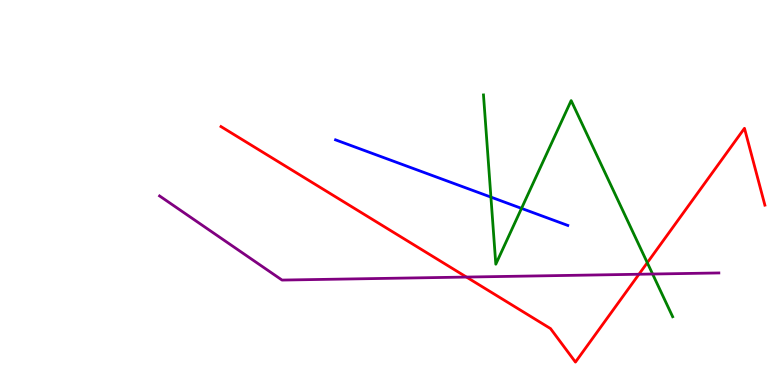[{'lines': ['blue', 'red'], 'intersections': []}, {'lines': ['green', 'red'], 'intersections': [{'x': 8.35, 'y': 3.18}]}, {'lines': ['purple', 'red'], 'intersections': [{'x': 6.02, 'y': 2.8}, {'x': 8.24, 'y': 2.88}]}, {'lines': ['blue', 'green'], 'intersections': [{'x': 6.33, 'y': 4.88}, {'x': 6.73, 'y': 4.59}]}, {'lines': ['blue', 'purple'], 'intersections': []}, {'lines': ['green', 'purple'], 'intersections': [{'x': 8.42, 'y': 2.88}]}]